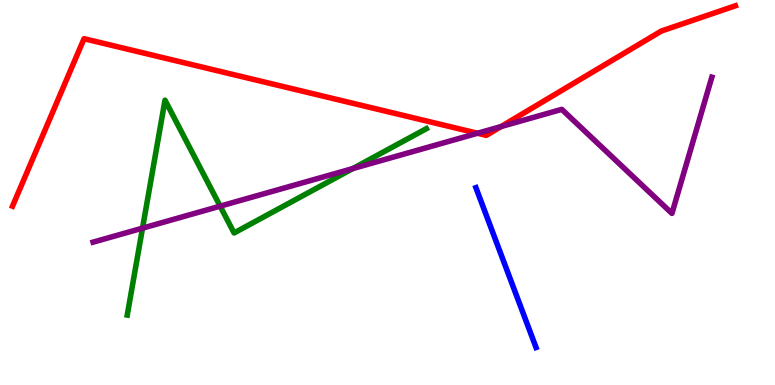[{'lines': ['blue', 'red'], 'intersections': []}, {'lines': ['green', 'red'], 'intersections': []}, {'lines': ['purple', 'red'], 'intersections': [{'x': 6.16, 'y': 6.54}, {'x': 6.47, 'y': 6.71}]}, {'lines': ['blue', 'green'], 'intersections': []}, {'lines': ['blue', 'purple'], 'intersections': []}, {'lines': ['green', 'purple'], 'intersections': [{'x': 1.84, 'y': 4.07}, {'x': 2.84, 'y': 4.65}, {'x': 4.55, 'y': 5.62}]}]